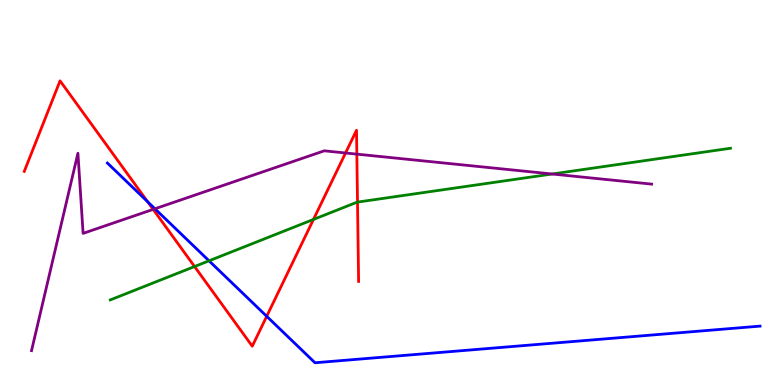[{'lines': ['blue', 'red'], 'intersections': [{'x': 1.9, 'y': 4.76}, {'x': 3.44, 'y': 1.78}]}, {'lines': ['green', 'red'], 'intersections': [{'x': 2.51, 'y': 3.08}, {'x': 4.04, 'y': 4.3}, {'x': 4.61, 'y': 4.75}]}, {'lines': ['purple', 'red'], 'intersections': [{'x': 1.98, 'y': 4.56}, {'x': 4.46, 'y': 6.03}, {'x': 4.6, 'y': 6.0}]}, {'lines': ['blue', 'green'], 'intersections': [{'x': 2.7, 'y': 3.23}]}, {'lines': ['blue', 'purple'], 'intersections': [{'x': 2.0, 'y': 4.58}]}, {'lines': ['green', 'purple'], 'intersections': [{'x': 7.12, 'y': 5.48}]}]